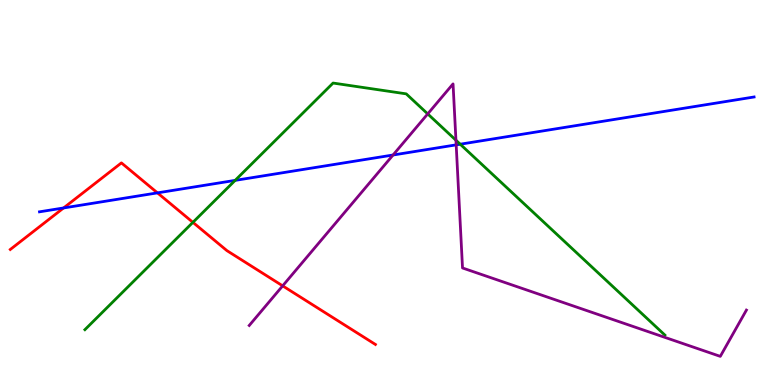[{'lines': ['blue', 'red'], 'intersections': [{'x': 0.821, 'y': 4.6}, {'x': 2.03, 'y': 4.99}]}, {'lines': ['green', 'red'], 'intersections': [{'x': 2.49, 'y': 4.22}]}, {'lines': ['purple', 'red'], 'intersections': [{'x': 3.65, 'y': 2.58}]}, {'lines': ['blue', 'green'], 'intersections': [{'x': 3.03, 'y': 5.31}, {'x': 5.94, 'y': 6.25}]}, {'lines': ['blue', 'purple'], 'intersections': [{'x': 5.07, 'y': 5.97}, {'x': 5.89, 'y': 6.24}]}, {'lines': ['green', 'purple'], 'intersections': [{'x': 5.52, 'y': 7.04}, {'x': 5.88, 'y': 6.36}]}]